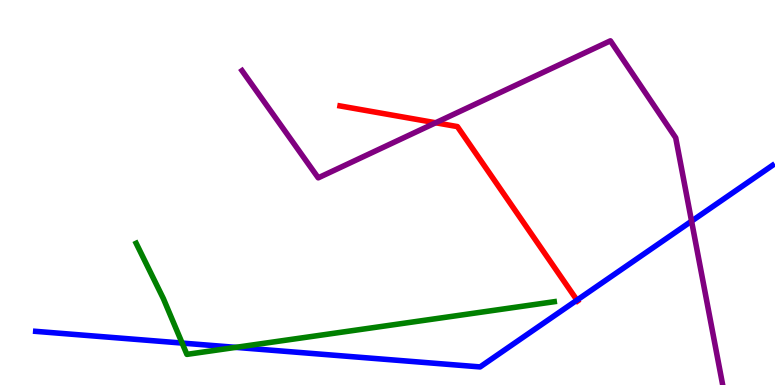[{'lines': ['blue', 'red'], 'intersections': [{'x': 7.44, 'y': 2.2}]}, {'lines': ['green', 'red'], 'intersections': []}, {'lines': ['purple', 'red'], 'intersections': [{'x': 5.62, 'y': 6.81}]}, {'lines': ['blue', 'green'], 'intersections': [{'x': 2.35, 'y': 1.09}, {'x': 3.04, 'y': 0.978}]}, {'lines': ['blue', 'purple'], 'intersections': [{'x': 8.92, 'y': 4.26}]}, {'lines': ['green', 'purple'], 'intersections': []}]